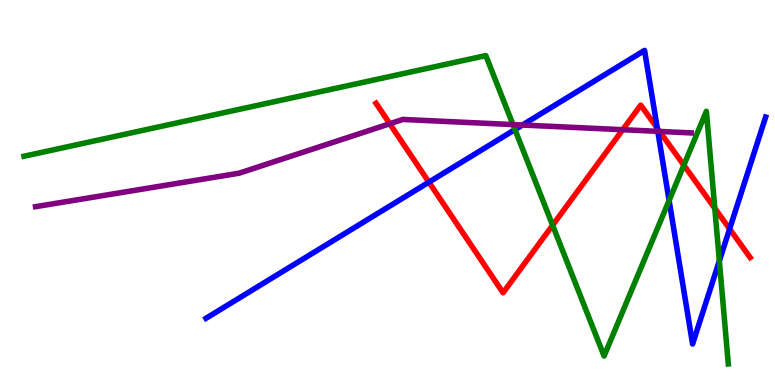[{'lines': ['blue', 'red'], 'intersections': [{'x': 5.53, 'y': 5.27}, {'x': 8.48, 'y': 6.67}, {'x': 9.41, 'y': 4.05}]}, {'lines': ['green', 'red'], 'intersections': [{'x': 7.13, 'y': 4.15}, {'x': 8.82, 'y': 5.71}, {'x': 9.22, 'y': 4.59}]}, {'lines': ['purple', 'red'], 'intersections': [{'x': 5.03, 'y': 6.79}, {'x': 8.03, 'y': 6.63}, {'x': 8.51, 'y': 6.59}]}, {'lines': ['blue', 'green'], 'intersections': [{'x': 6.64, 'y': 6.63}, {'x': 8.63, 'y': 4.79}, {'x': 9.28, 'y': 3.22}]}, {'lines': ['blue', 'purple'], 'intersections': [{'x': 6.74, 'y': 6.75}, {'x': 8.49, 'y': 6.59}]}, {'lines': ['green', 'purple'], 'intersections': [{'x': 6.62, 'y': 6.76}]}]